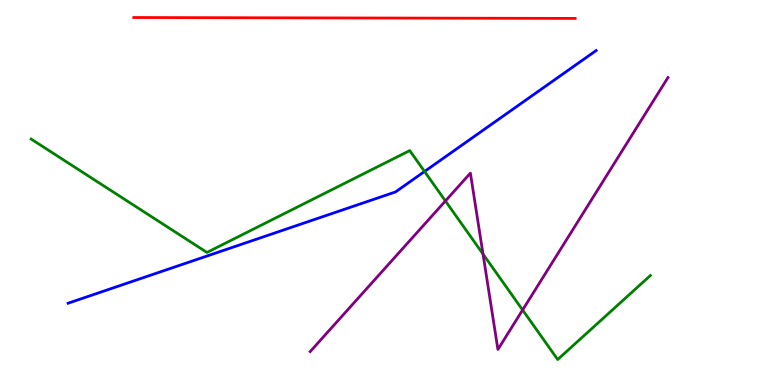[{'lines': ['blue', 'red'], 'intersections': []}, {'lines': ['green', 'red'], 'intersections': []}, {'lines': ['purple', 'red'], 'intersections': []}, {'lines': ['blue', 'green'], 'intersections': [{'x': 5.48, 'y': 5.55}]}, {'lines': ['blue', 'purple'], 'intersections': []}, {'lines': ['green', 'purple'], 'intersections': [{'x': 5.75, 'y': 4.78}, {'x': 6.23, 'y': 3.4}, {'x': 6.74, 'y': 1.95}]}]